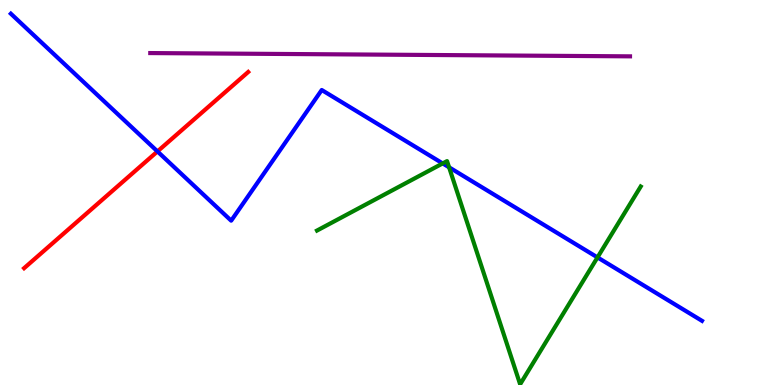[{'lines': ['blue', 'red'], 'intersections': [{'x': 2.03, 'y': 6.07}]}, {'lines': ['green', 'red'], 'intersections': []}, {'lines': ['purple', 'red'], 'intersections': []}, {'lines': ['blue', 'green'], 'intersections': [{'x': 5.71, 'y': 5.76}, {'x': 5.79, 'y': 5.65}, {'x': 7.71, 'y': 3.31}]}, {'lines': ['blue', 'purple'], 'intersections': []}, {'lines': ['green', 'purple'], 'intersections': []}]